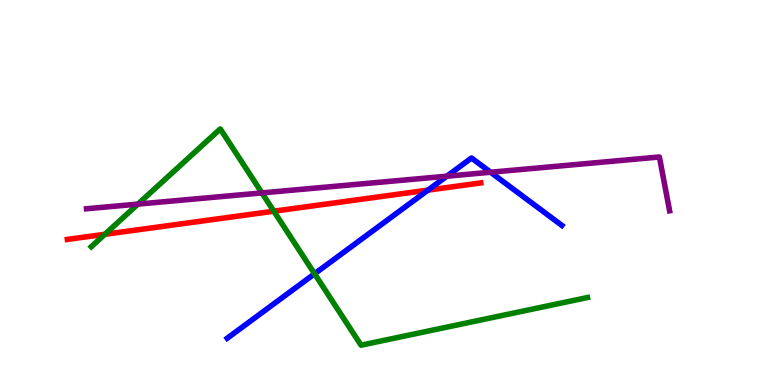[{'lines': ['blue', 'red'], 'intersections': [{'x': 5.52, 'y': 5.06}]}, {'lines': ['green', 'red'], 'intersections': [{'x': 1.35, 'y': 3.91}, {'x': 3.53, 'y': 4.51}]}, {'lines': ['purple', 'red'], 'intersections': []}, {'lines': ['blue', 'green'], 'intersections': [{'x': 4.06, 'y': 2.89}]}, {'lines': ['blue', 'purple'], 'intersections': [{'x': 5.77, 'y': 5.42}, {'x': 6.33, 'y': 5.53}]}, {'lines': ['green', 'purple'], 'intersections': [{'x': 1.78, 'y': 4.7}, {'x': 3.38, 'y': 4.99}]}]